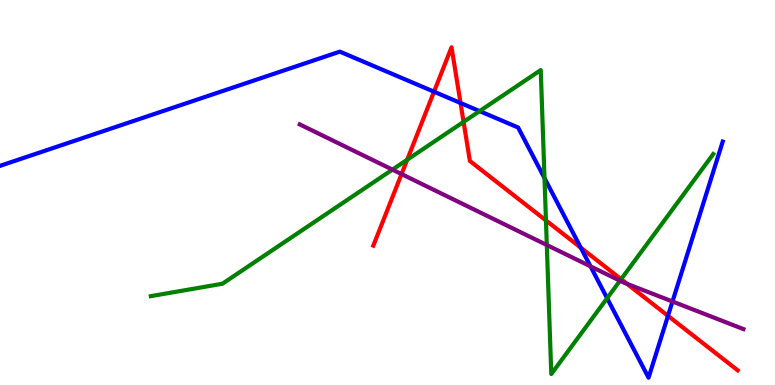[{'lines': ['blue', 'red'], 'intersections': [{'x': 5.6, 'y': 7.62}, {'x': 5.94, 'y': 7.32}, {'x': 7.49, 'y': 3.57}, {'x': 8.62, 'y': 1.8}]}, {'lines': ['green', 'red'], 'intersections': [{'x': 5.25, 'y': 5.85}, {'x': 5.98, 'y': 6.83}, {'x': 7.04, 'y': 4.27}, {'x': 8.01, 'y': 2.75}]}, {'lines': ['purple', 'red'], 'intersections': [{'x': 5.18, 'y': 5.48}, {'x': 8.09, 'y': 2.63}]}, {'lines': ['blue', 'green'], 'intersections': [{'x': 6.19, 'y': 7.11}, {'x': 7.03, 'y': 5.37}, {'x': 7.83, 'y': 2.25}]}, {'lines': ['blue', 'purple'], 'intersections': [{'x': 7.62, 'y': 3.08}, {'x': 8.68, 'y': 2.17}]}, {'lines': ['green', 'purple'], 'intersections': [{'x': 5.06, 'y': 5.59}, {'x': 7.06, 'y': 3.64}, {'x': 8.0, 'y': 2.71}]}]